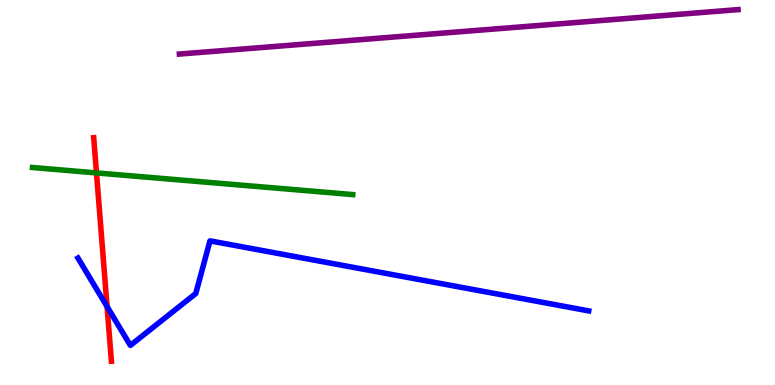[{'lines': ['blue', 'red'], 'intersections': [{'x': 1.38, 'y': 2.04}]}, {'lines': ['green', 'red'], 'intersections': [{'x': 1.25, 'y': 5.51}]}, {'lines': ['purple', 'red'], 'intersections': []}, {'lines': ['blue', 'green'], 'intersections': []}, {'lines': ['blue', 'purple'], 'intersections': []}, {'lines': ['green', 'purple'], 'intersections': []}]